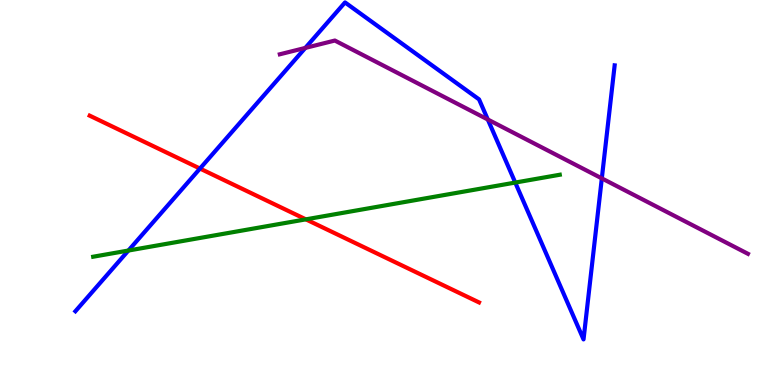[{'lines': ['blue', 'red'], 'intersections': [{'x': 2.58, 'y': 5.62}]}, {'lines': ['green', 'red'], 'intersections': [{'x': 3.95, 'y': 4.3}]}, {'lines': ['purple', 'red'], 'intersections': []}, {'lines': ['blue', 'green'], 'intersections': [{'x': 1.66, 'y': 3.49}, {'x': 6.65, 'y': 5.26}]}, {'lines': ['blue', 'purple'], 'intersections': [{'x': 3.94, 'y': 8.76}, {'x': 6.29, 'y': 6.9}, {'x': 7.77, 'y': 5.37}]}, {'lines': ['green', 'purple'], 'intersections': []}]